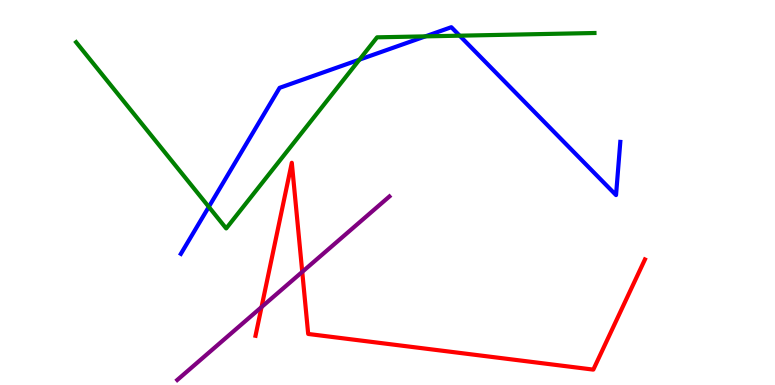[{'lines': ['blue', 'red'], 'intersections': []}, {'lines': ['green', 'red'], 'intersections': []}, {'lines': ['purple', 'red'], 'intersections': [{'x': 3.37, 'y': 2.02}, {'x': 3.9, 'y': 2.94}]}, {'lines': ['blue', 'green'], 'intersections': [{'x': 2.69, 'y': 4.63}, {'x': 4.64, 'y': 8.45}, {'x': 5.49, 'y': 9.06}, {'x': 5.93, 'y': 9.07}]}, {'lines': ['blue', 'purple'], 'intersections': []}, {'lines': ['green', 'purple'], 'intersections': []}]